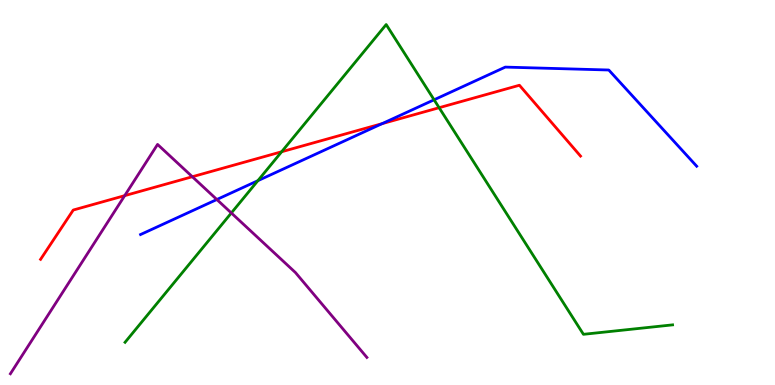[{'lines': ['blue', 'red'], 'intersections': [{'x': 4.93, 'y': 6.79}]}, {'lines': ['green', 'red'], 'intersections': [{'x': 3.63, 'y': 6.06}, {'x': 5.67, 'y': 7.2}]}, {'lines': ['purple', 'red'], 'intersections': [{'x': 1.61, 'y': 4.92}, {'x': 2.48, 'y': 5.41}]}, {'lines': ['blue', 'green'], 'intersections': [{'x': 3.33, 'y': 5.31}, {'x': 5.6, 'y': 7.41}]}, {'lines': ['blue', 'purple'], 'intersections': [{'x': 2.8, 'y': 4.82}]}, {'lines': ['green', 'purple'], 'intersections': [{'x': 2.98, 'y': 4.47}]}]